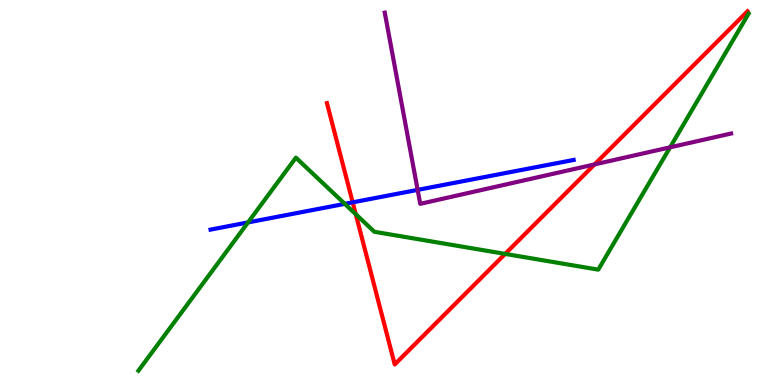[{'lines': ['blue', 'red'], 'intersections': [{'x': 4.55, 'y': 4.74}]}, {'lines': ['green', 'red'], 'intersections': [{'x': 4.59, 'y': 4.44}, {'x': 6.52, 'y': 3.41}]}, {'lines': ['purple', 'red'], 'intersections': [{'x': 7.67, 'y': 5.73}]}, {'lines': ['blue', 'green'], 'intersections': [{'x': 3.2, 'y': 4.22}, {'x': 4.45, 'y': 4.7}]}, {'lines': ['blue', 'purple'], 'intersections': [{'x': 5.39, 'y': 5.07}]}, {'lines': ['green', 'purple'], 'intersections': [{'x': 8.65, 'y': 6.17}]}]